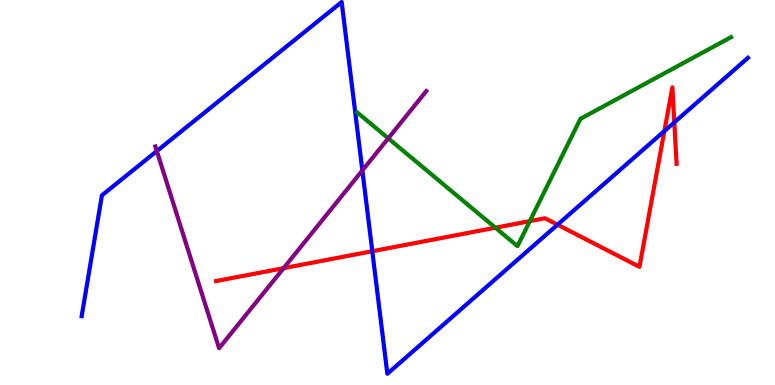[{'lines': ['blue', 'red'], 'intersections': [{'x': 4.8, 'y': 3.47}, {'x': 7.19, 'y': 4.16}, {'x': 8.57, 'y': 6.6}, {'x': 8.7, 'y': 6.82}]}, {'lines': ['green', 'red'], 'intersections': [{'x': 6.39, 'y': 4.09}, {'x': 6.84, 'y': 4.26}]}, {'lines': ['purple', 'red'], 'intersections': [{'x': 3.66, 'y': 3.03}]}, {'lines': ['blue', 'green'], 'intersections': []}, {'lines': ['blue', 'purple'], 'intersections': [{'x': 2.02, 'y': 6.08}, {'x': 4.68, 'y': 5.57}]}, {'lines': ['green', 'purple'], 'intersections': [{'x': 5.01, 'y': 6.41}]}]